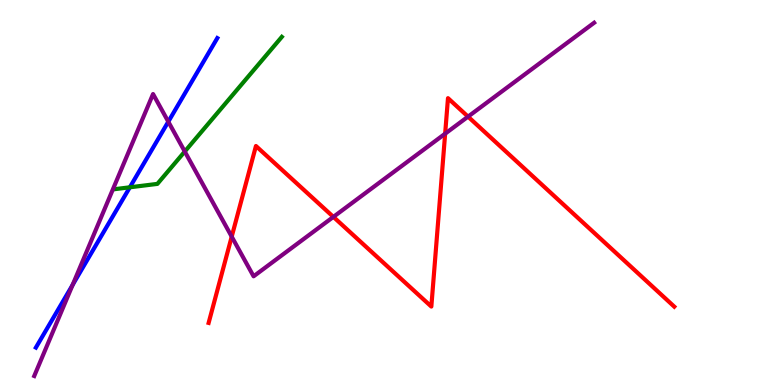[{'lines': ['blue', 'red'], 'intersections': []}, {'lines': ['green', 'red'], 'intersections': []}, {'lines': ['purple', 'red'], 'intersections': [{'x': 2.99, 'y': 3.85}, {'x': 4.3, 'y': 4.37}, {'x': 5.74, 'y': 6.53}, {'x': 6.04, 'y': 6.97}]}, {'lines': ['blue', 'green'], 'intersections': [{'x': 1.68, 'y': 5.14}]}, {'lines': ['blue', 'purple'], 'intersections': [{'x': 0.937, 'y': 2.6}, {'x': 2.17, 'y': 6.84}]}, {'lines': ['green', 'purple'], 'intersections': [{'x': 2.38, 'y': 6.06}]}]